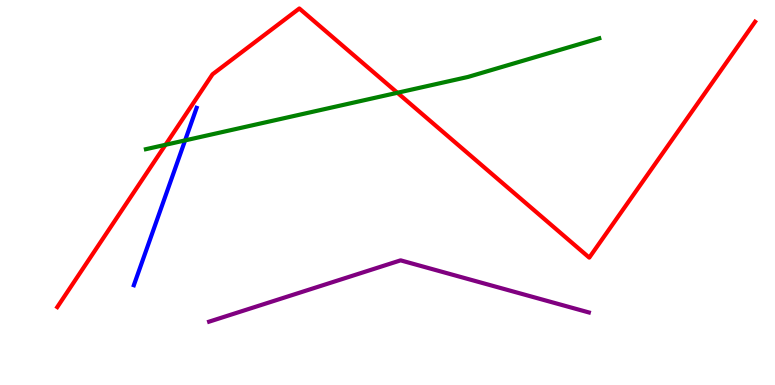[{'lines': ['blue', 'red'], 'intersections': []}, {'lines': ['green', 'red'], 'intersections': [{'x': 2.14, 'y': 6.24}, {'x': 5.13, 'y': 7.59}]}, {'lines': ['purple', 'red'], 'intersections': []}, {'lines': ['blue', 'green'], 'intersections': [{'x': 2.39, 'y': 6.35}]}, {'lines': ['blue', 'purple'], 'intersections': []}, {'lines': ['green', 'purple'], 'intersections': []}]